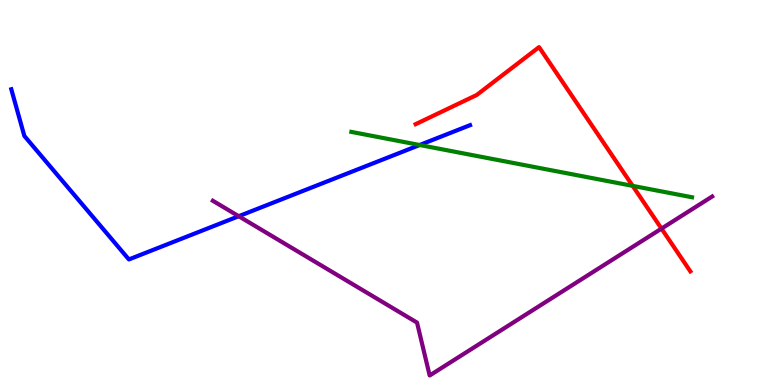[{'lines': ['blue', 'red'], 'intersections': []}, {'lines': ['green', 'red'], 'intersections': [{'x': 8.16, 'y': 5.17}]}, {'lines': ['purple', 'red'], 'intersections': [{'x': 8.54, 'y': 4.06}]}, {'lines': ['blue', 'green'], 'intersections': [{'x': 5.42, 'y': 6.23}]}, {'lines': ['blue', 'purple'], 'intersections': [{'x': 3.08, 'y': 4.38}]}, {'lines': ['green', 'purple'], 'intersections': []}]